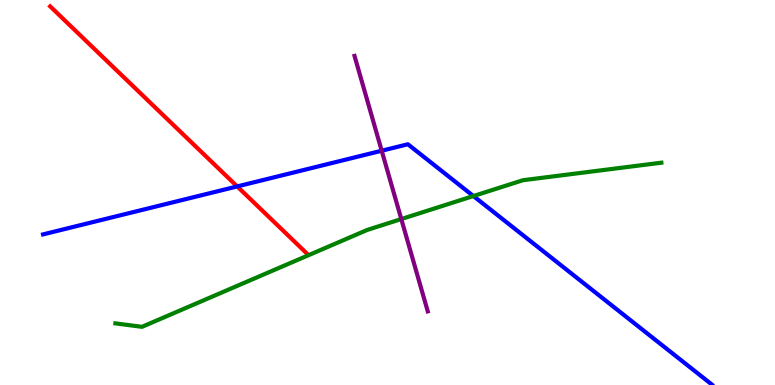[{'lines': ['blue', 'red'], 'intersections': [{'x': 3.06, 'y': 5.16}]}, {'lines': ['green', 'red'], 'intersections': []}, {'lines': ['purple', 'red'], 'intersections': []}, {'lines': ['blue', 'green'], 'intersections': [{'x': 6.11, 'y': 4.91}]}, {'lines': ['blue', 'purple'], 'intersections': [{'x': 4.93, 'y': 6.08}]}, {'lines': ['green', 'purple'], 'intersections': [{'x': 5.18, 'y': 4.31}]}]